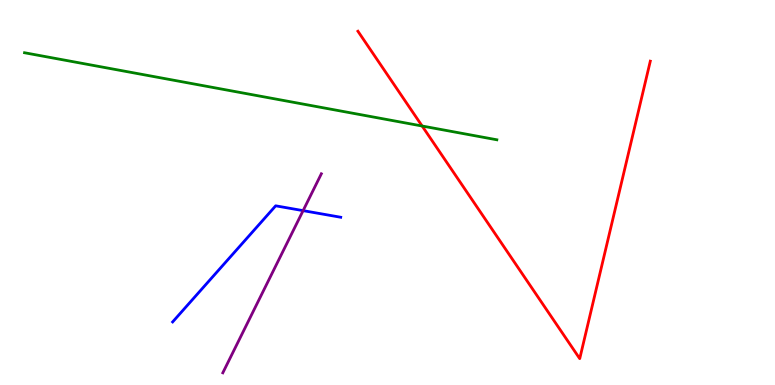[{'lines': ['blue', 'red'], 'intersections': []}, {'lines': ['green', 'red'], 'intersections': [{'x': 5.45, 'y': 6.73}]}, {'lines': ['purple', 'red'], 'intersections': []}, {'lines': ['blue', 'green'], 'intersections': []}, {'lines': ['blue', 'purple'], 'intersections': [{'x': 3.91, 'y': 4.53}]}, {'lines': ['green', 'purple'], 'intersections': []}]